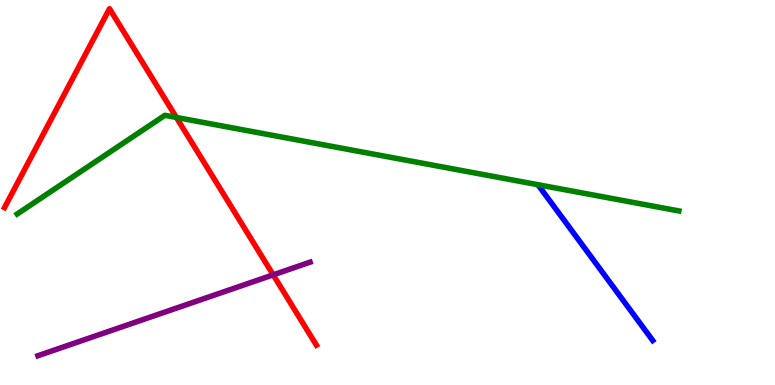[{'lines': ['blue', 'red'], 'intersections': []}, {'lines': ['green', 'red'], 'intersections': [{'x': 2.28, 'y': 6.95}]}, {'lines': ['purple', 'red'], 'intersections': [{'x': 3.52, 'y': 2.86}]}, {'lines': ['blue', 'green'], 'intersections': []}, {'lines': ['blue', 'purple'], 'intersections': []}, {'lines': ['green', 'purple'], 'intersections': []}]